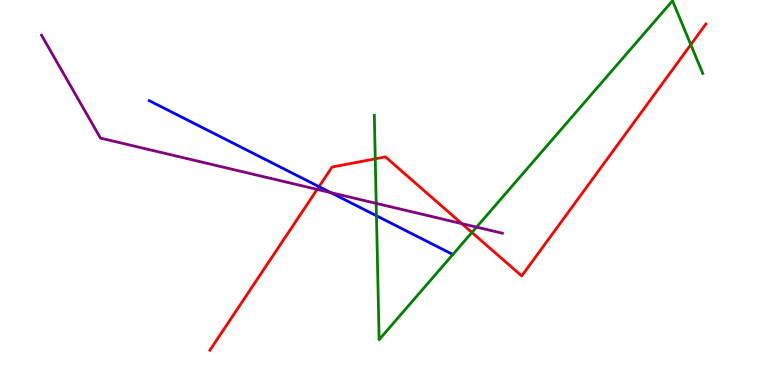[{'lines': ['blue', 'red'], 'intersections': [{'x': 4.12, 'y': 5.15}]}, {'lines': ['green', 'red'], 'intersections': [{'x': 4.84, 'y': 5.88}, {'x': 6.09, 'y': 3.96}, {'x': 8.91, 'y': 8.84}]}, {'lines': ['purple', 'red'], 'intersections': [{'x': 4.09, 'y': 5.08}, {'x': 5.96, 'y': 4.19}]}, {'lines': ['blue', 'green'], 'intersections': [{'x': 4.86, 'y': 4.4}]}, {'lines': ['blue', 'purple'], 'intersections': [{'x': 4.27, 'y': 5.0}]}, {'lines': ['green', 'purple'], 'intersections': [{'x': 4.85, 'y': 4.72}, {'x': 6.15, 'y': 4.1}]}]